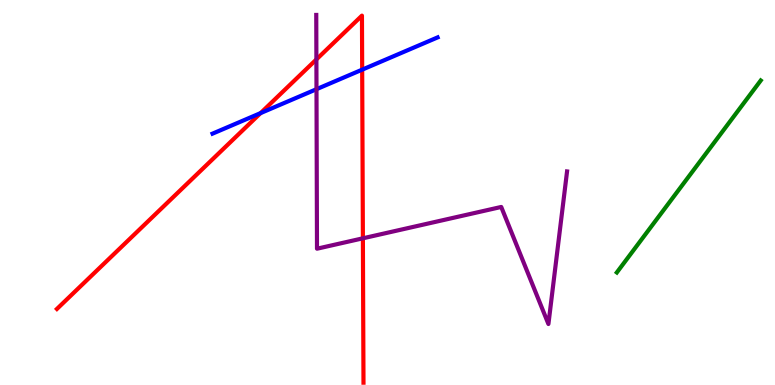[{'lines': ['blue', 'red'], 'intersections': [{'x': 3.36, 'y': 7.06}, {'x': 4.67, 'y': 8.19}]}, {'lines': ['green', 'red'], 'intersections': []}, {'lines': ['purple', 'red'], 'intersections': [{'x': 4.08, 'y': 8.46}, {'x': 4.68, 'y': 3.81}]}, {'lines': ['blue', 'green'], 'intersections': []}, {'lines': ['blue', 'purple'], 'intersections': [{'x': 4.08, 'y': 7.68}]}, {'lines': ['green', 'purple'], 'intersections': []}]